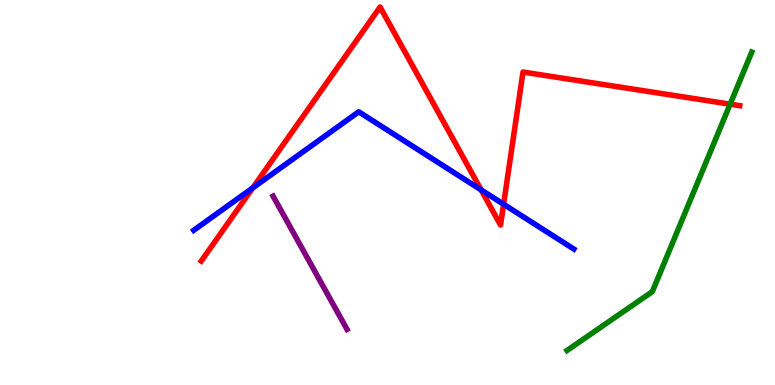[{'lines': ['blue', 'red'], 'intersections': [{'x': 3.26, 'y': 5.12}, {'x': 6.21, 'y': 5.07}, {'x': 6.5, 'y': 4.69}]}, {'lines': ['green', 'red'], 'intersections': [{'x': 9.42, 'y': 7.29}]}, {'lines': ['purple', 'red'], 'intersections': []}, {'lines': ['blue', 'green'], 'intersections': []}, {'lines': ['blue', 'purple'], 'intersections': []}, {'lines': ['green', 'purple'], 'intersections': []}]